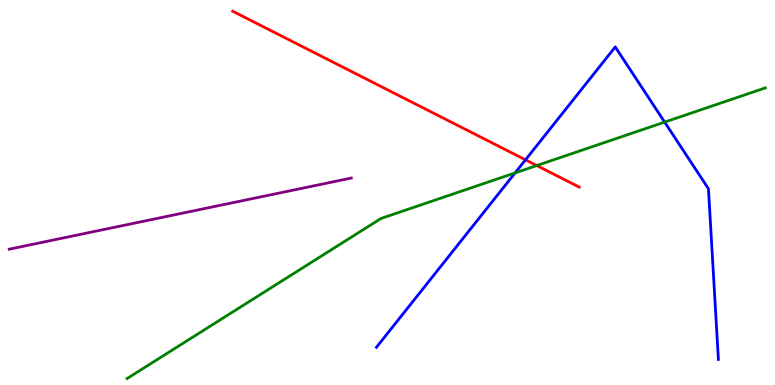[{'lines': ['blue', 'red'], 'intersections': [{'x': 6.78, 'y': 5.85}]}, {'lines': ['green', 'red'], 'intersections': [{'x': 6.93, 'y': 5.7}]}, {'lines': ['purple', 'red'], 'intersections': []}, {'lines': ['blue', 'green'], 'intersections': [{'x': 6.65, 'y': 5.51}, {'x': 8.58, 'y': 6.83}]}, {'lines': ['blue', 'purple'], 'intersections': []}, {'lines': ['green', 'purple'], 'intersections': []}]